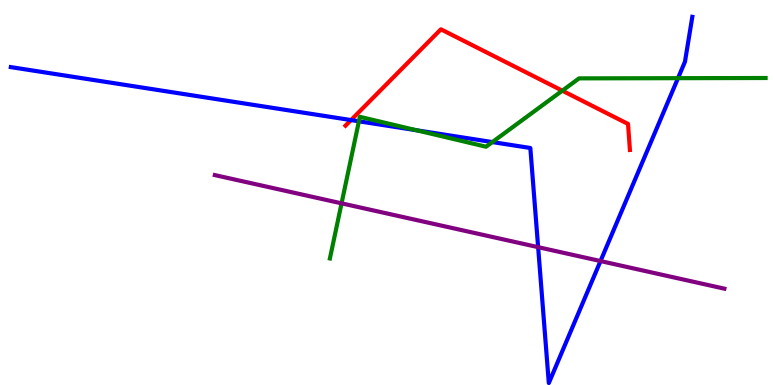[{'lines': ['blue', 'red'], 'intersections': [{'x': 4.53, 'y': 6.88}]}, {'lines': ['green', 'red'], 'intersections': [{'x': 7.26, 'y': 7.64}]}, {'lines': ['purple', 'red'], 'intersections': []}, {'lines': ['blue', 'green'], 'intersections': [{'x': 4.63, 'y': 6.85}, {'x': 5.38, 'y': 6.62}, {'x': 6.35, 'y': 6.31}, {'x': 8.75, 'y': 7.97}]}, {'lines': ['blue', 'purple'], 'intersections': [{'x': 6.94, 'y': 3.58}, {'x': 7.75, 'y': 3.22}]}, {'lines': ['green', 'purple'], 'intersections': [{'x': 4.41, 'y': 4.72}]}]